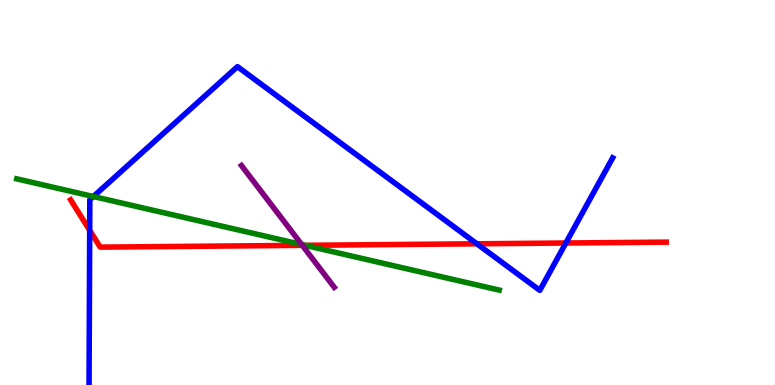[{'lines': ['blue', 'red'], 'intersections': [{'x': 1.16, 'y': 4.02}, {'x': 6.15, 'y': 3.67}, {'x': 7.3, 'y': 3.69}]}, {'lines': ['green', 'red'], 'intersections': [{'x': 3.94, 'y': 3.63}]}, {'lines': ['purple', 'red'], 'intersections': [{'x': 3.9, 'y': 3.63}]}, {'lines': ['blue', 'green'], 'intersections': [{'x': 1.2, 'y': 4.9}]}, {'lines': ['blue', 'purple'], 'intersections': []}, {'lines': ['green', 'purple'], 'intersections': [{'x': 3.89, 'y': 3.65}]}]